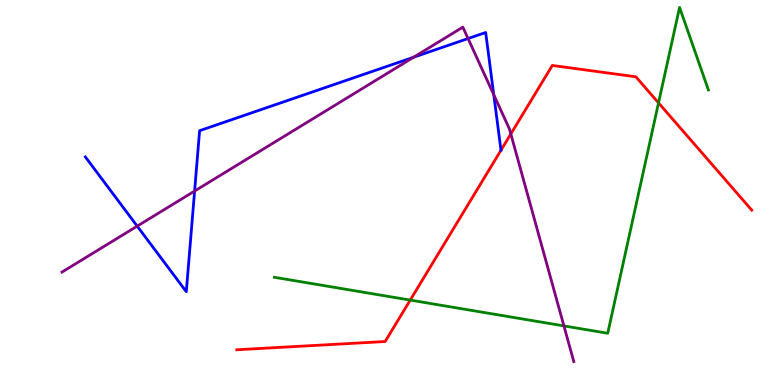[{'lines': ['blue', 'red'], 'intersections': [{'x': 6.46, 'y': 6.1}]}, {'lines': ['green', 'red'], 'intersections': [{'x': 5.29, 'y': 2.21}, {'x': 8.5, 'y': 7.33}]}, {'lines': ['purple', 'red'], 'intersections': [{'x': 6.59, 'y': 6.52}]}, {'lines': ['blue', 'green'], 'intersections': []}, {'lines': ['blue', 'purple'], 'intersections': [{'x': 1.77, 'y': 4.13}, {'x': 2.51, 'y': 5.04}, {'x': 5.34, 'y': 8.51}, {'x': 6.04, 'y': 9.0}, {'x': 6.37, 'y': 7.54}]}, {'lines': ['green', 'purple'], 'intersections': [{'x': 7.28, 'y': 1.53}]}]